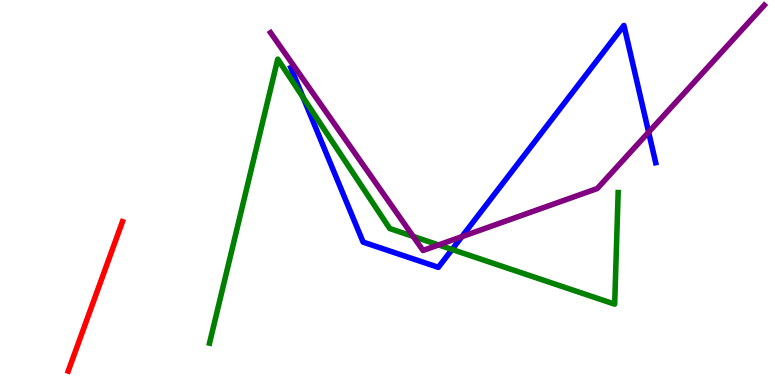[{'lines': ['blue', 'red'], 'intersections': []}, {'lines': ['green', 'red'], 'intersections': []}, {'lines': ['purple', 'red'], 'intersections': []}, {'lines': ['blue', 'green'], 'intersections': [{'x': 3.91, 'y': 7.47}, {'x': 5.83, 'y': 3.52}]}, {'lines': ['blue', 'purple'], 'intersections': [{'x': 5.96, 'y': 3.85}, {'x': 8.37, 'y': 6.57}]}, {'lines': ['green', 'purple'], 'intersections': [{'x': 5.33, 'y': 3.86}, {'x': 5.66, 'y': 3.64}]}]